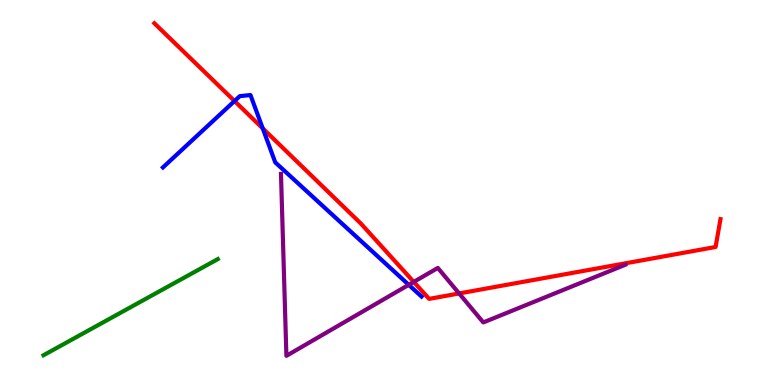[{'lines': ['blue', 'red'], 'intersections': [{'x': 3.03, 'y': 7.38}, {'x': 3.39, 'y': 6.67}]}, {'lines': ['green', 'red'], 'intersections': []}, {'lines': ['purple', 'red'], 'intersections': [{'x': 5.34, 'y': 2.68}, {'x': 5.92, 'y': 2.38}]}, {'lines': ['blue', 'green'], 'intersections': []}, {'lines': ['blue', 'purple'], 'intersections': [{'x': 5.27, 'y': 2.6}]}, {'lines': ['green', 'purple'], 'intersections': []}]